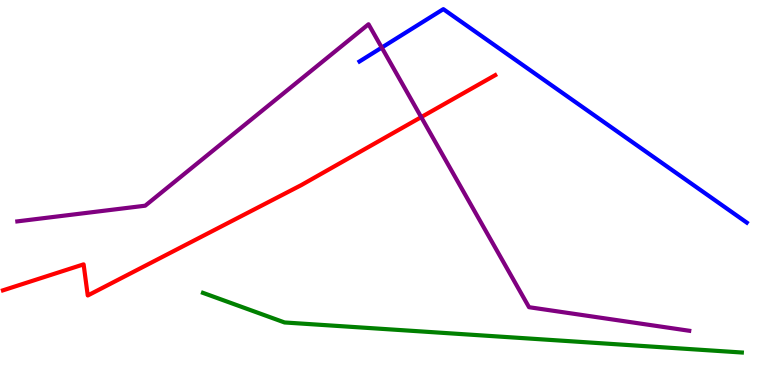[{'lines': ['blue', 'red'], 'intersections': []}, {'lines': ['green', 'red'], 'intersections': []}, {'lines': ['purple', 'red'], 'intersections': [{'x': 5.43, 'y': 6.96}]}, {'lines': ['blue', 'green'], 'intersections': []}, {'lines': ['blue', 'purple'], 'intersections': [{'x': 4.93, 'y': 8.76}]}, {'lines': ['green', 'purple'], 'intersections': []}]